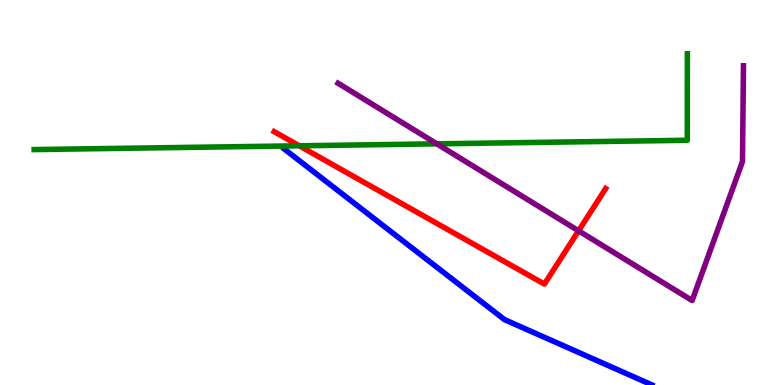[{'lines': ['blue', 'red'], 'intersections': []}, {'lines': ['green', 'red'], 'intersections': [{'x': 3.86, 'y': 6.21}]}, {'lines': ['purple', 'red'], 'intersections': [{'x': 7.47, 'y': 4.0}]}, {'lines': ['blue', 'green'], 'intersections': []}, {'lines': ['blue', 'purple'], 'intersections': []}, {'lines': ['green', 'purple'], 'intersections': [{'x': 5.64, 'y': 6.26}]}]